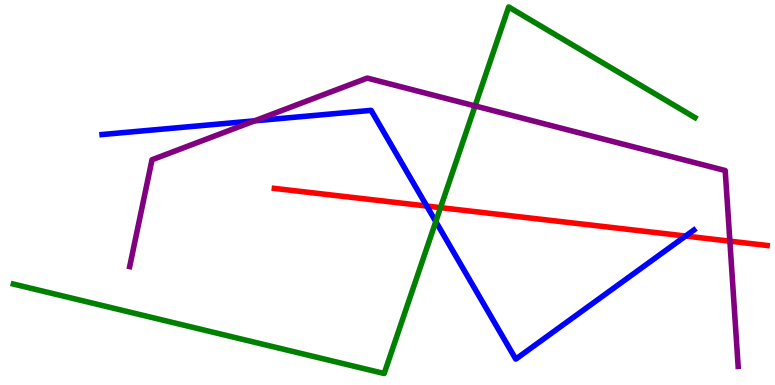[{'lines': ['blue', 'red'], 'intersections': [{'x': 5.51, 'y': 4.65}, {'x': 8.85, 'y': 3.87}]}, {'lines': ['green', 'red'], 'intersections': [{'x': 5.68, 'y': 4.61}]}, {'lines': ['purple', 'red'], 'intersections': [{'x': 9.42, 'y': 3.74}]}, {'lines': ['blue', 'green'], 'intersections': [{'x': 5.62, 'y': 4.24}]}, {'lines': ['blue', 'purple'], 'intersections': [{'x': 3.29, 'y': 6.86}]}, {'lines': ['green', 'purple'], 'intersections': [{'x': 6.13, 'y': 7.25}]}]